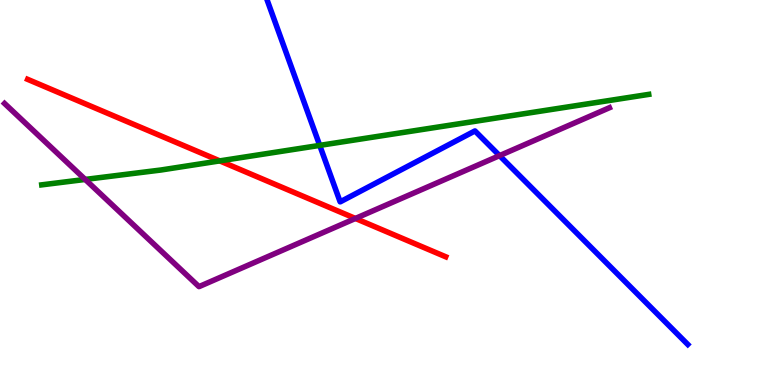[{'lines': ['blue', 'red'], 'intersections': []}, {'lines': ['green', 'red'], 'intersections': [{'x': 2.84, 'y': 5.82}]}, {'lines': ['purple', 'red'], 'intersections': [{'x': 4.59, 'y': 4.33}]}, {'lines': ['blue', 'green'], 'intersections': [{'x': 4.13, 'y': 6.22}]}, {'lines': ['blue', 'purple'], 'intersections': [{'x': 6.45, 'y': 5.96}]}, {'lines': ['green', 'purple'], 'intersections': [{'x': 1.1, 'y': 5.34}]}]